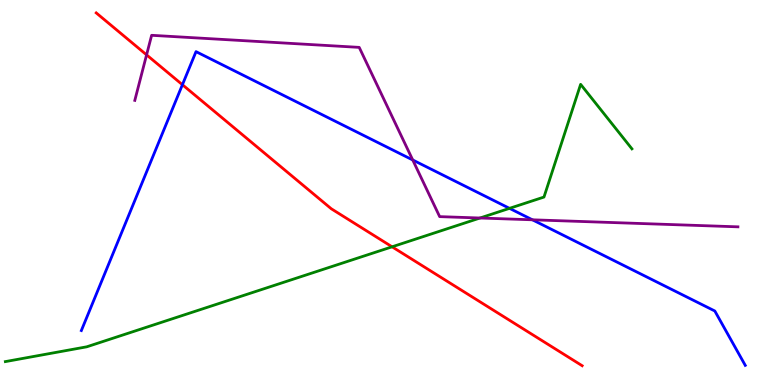[{'lines': ['blue', 'red'], 'intersections': [{'x': 2.35, 'y': 7.8}]}, {'lines': ['green', 'red'], 'intersections': [{'x': 5.06, 'y': 3.59}]}, {'lines': ['purple', 'red'], 'intersections': [{'x': 1.89, 'y': 8.58}]}, {'lines': ['blue', 'green'], 'intersections': [{'x': 6.57, 'y': 4.59}]}, {'lines': ['blue', 'purple'], 'intersections': [{'x': 5.33, 'y': 5.85}, {'x': 6.87, 'y': 4.29}]}, {'lines': ['green', 'purple'], 'intersections': [{'x': 6.19, 'y': 4.34}]}]